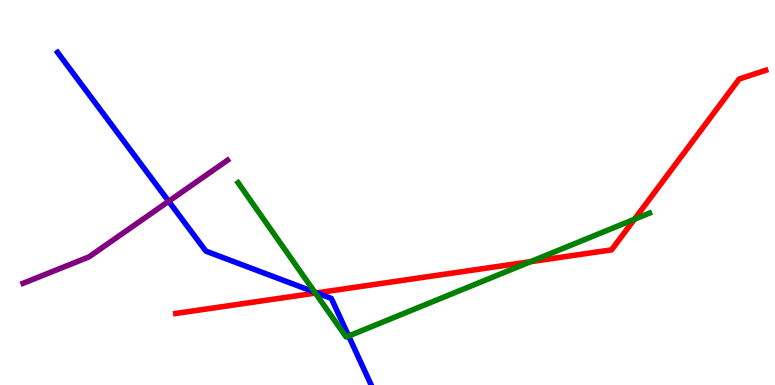[{'lines': ['blue', 'red'], 'intersections': [{'x': 4.09, 'y': 2.39}]}, {'lines': ['green', 'red'], 'intersections': [{'x': 4.07, 'y': 2.39}, {'x': 6.85, 'y': 3.2}, {'x': 8.19, 'y': 4.3}]}, {'lines': ['purple', 'red'], 'intersections': []}, {'lines': ['blue', 'green'], 'intersections': [{'x': 4.06, 'y': 2.41}, {'x': 4.5, 'y': 1.27}]}, {'lines': ['blue', 'purple'], 'intersections': [{'x': 2.18, 'y': 4.77}]}, {'lines': ['green', 'purple'], 'intersections': []}]